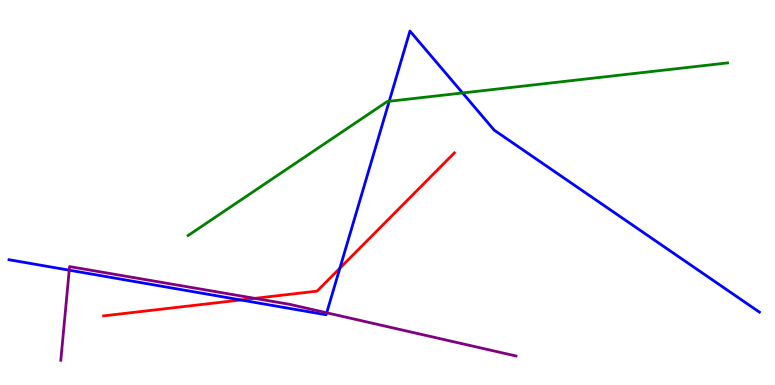[{'lines': ['blue', 'red'], 'intersections': [{'x': 3.11, 'y': 2.21}, {'x': 4.39, 'y': 3.03}]}, {'lines': ['green', 'red'], 'intersections': []}, {'lines': ['purple', 'red'], 'intersections': [{'x': 3.29, 'y': 2.25}]}, {'lines': ['blue', 'green'], 'intersections': [{'x': 5.02, 'y': 7.37}, {'x': 5.97, 'y': 7.59}]}, {'lines': ['blue', 'purple'], 'intersections': [{'x': 0.893, 'y': 2.98}, {'x': 4.22, 'y': 1.88}]}, {'lines': ['green', 'purple'], 'intersections': []}]